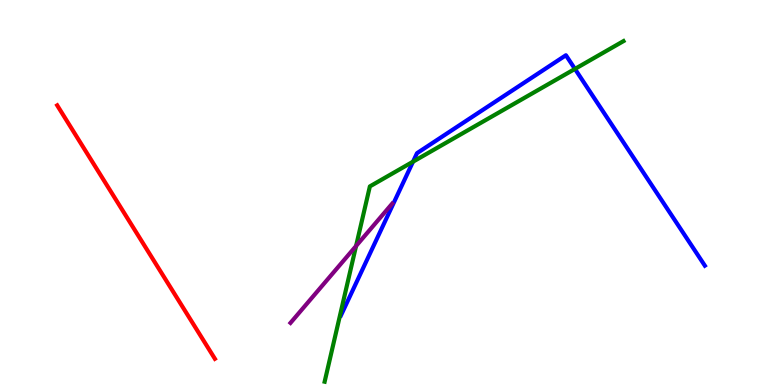[{'lines': ['blue', 'red'], 'intersections': []}, {'lines': ['green', 'red'], 'intersections': []}, {'lines': ['purple', 'red'], 'intersections': []}, {'lines': ['blue', 'green'], 'intersections': [{'x': 5.33, 'y': 5.8}, {'x': 7.42, 'y': 8.21}]}, {'lines': ['blue', 'purple'], 'intersections': []}, {'lines': ['green', 'purple'], 'intersections': [{'x': 4.59, 'y': 3.61}]}]